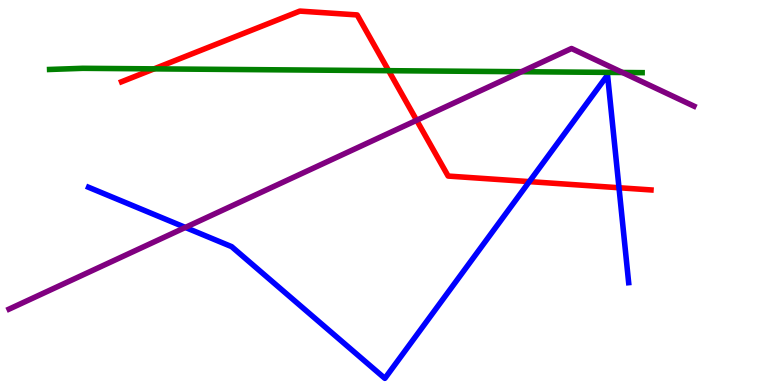[{'lines': ['blue', 'red'], 'intersections': [{'x': 6.83, 'y': 5.28}, {'x': 7.99, 'y': 5.12}]}, {'lines': ['green', 'red'], 'intersections': [{'x': 1.99, 'y': 8.21}, {'x': 5.01, 'y': 8.16}]}, {'lines': ['purple', 'red'], 'intersections': [{'x': 5.38, 'y': 6.88}]}, {'lines': ['blue', 'green'], 'intersections': []}, {'lines': ['blue', 'purple'], 'intersections': [{'x': 2.39, 'y': 4.09}]}, {'lines': ['green', 'purple'], 'intersections': [{'x': 6.73, 'y': 8.14}, {'x': 8.03, 'y': 8.12}]}]